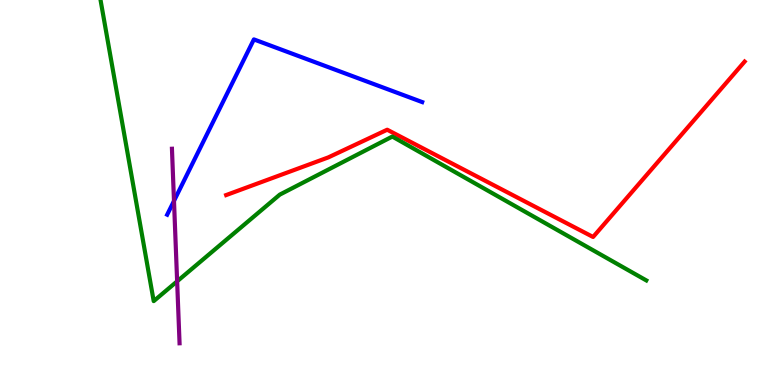[{'lines': ['blue', 'red'], 'intersections': []}, {'lines': ['green', 'red'], 'intersections': []}, {'lines': ['purple', 'red'], 'intersections': []}, {'lines': ['blue', 'green'], 'intersections': []}, {'lines': ['blue', 'purple'], 'intersections': [{'x': 2.25, 'y': 4.78}]}, {'lines': ['green', 'purple'], 'intersections': [{'x': 2.29, 'y': 2.69}]}]